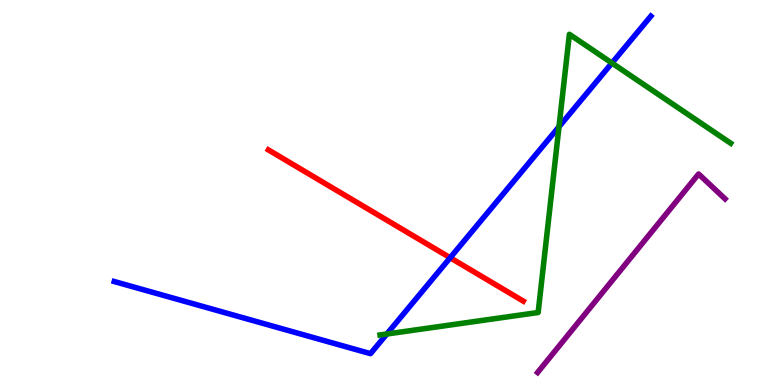[{'lines': ['blue', 'red'], 'intersections': [{'x': 5.81, 'y': 3.31}]}, {'lines': ['green', 'red'], 'intersections': []}, {'lines': ['purple', 'red'], 'intersections': []}, {'lines': ['blue', 'green'], 'intersections': [{'x': 4.99, 'y': 1.32}, {'x': 7.21, 'y': 6.71}, {'x': 7.9, 'y': 8.36}]}, {'lines': ['blue', 'purple'], 'intersections': []}, {'lines': ['green', 'purple'], 'intersections': []}]